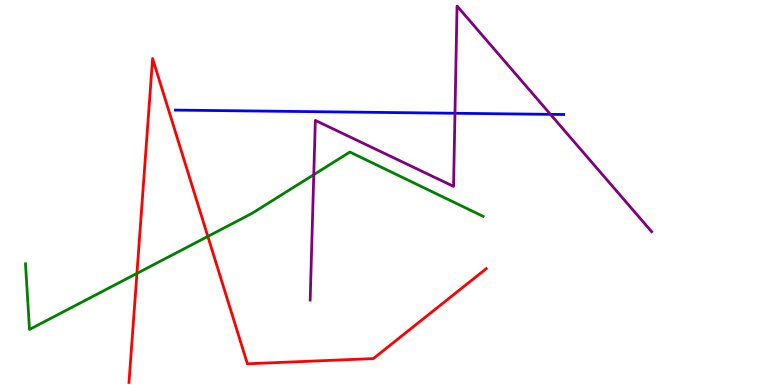[{'lines': ['blue', 'red'], 'intersections': []}, {'lines': ['green', 'red'], 'intersections': [{'x': 1.77, 'y': 2.9}, {'x': 2.68, 'y': 3.86}]}, {'lines': ['purple', 'red'], 'intersections': []}, {'lines': ['blue', 'green'], 'intersections': []}, {'lines': ['blue', 'purple'], 'intersections': [{'x': 5.87, 'y': 7.06}, {'x': 7.1, 'y': 7.03}]}, {'lines': ['green', 'purple'], 'intersections': [{'x': 4.05, 'y': 5.46}]}]